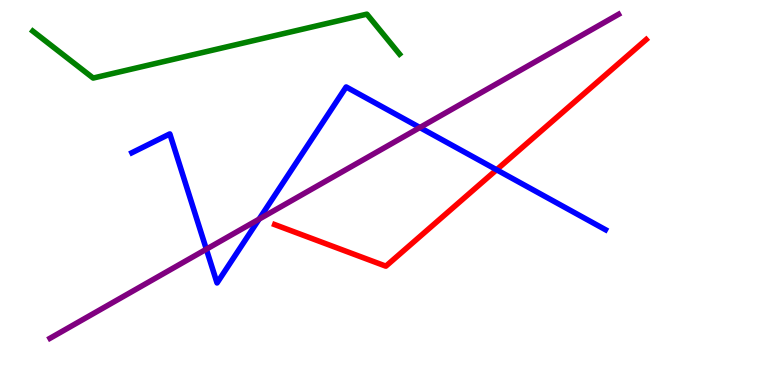[{'lines': ['blue', 'red'], 'intersections': [{'x': 6.41, 'y': 5.59}]}, {'lines': ['green', 'red'], 'intersections': []}, {'lines': ['purple', 'red'], 'intersections': []}, {'lines': ['blue', 'green'], 'intersections': []}, {'lines': ['blue', 'purple'], 'intersections': [{'x': 2.66, 'y': 3.53}, {'x': 3.34, 'y': 4.31}, {'x': 5.42, 'y': 6.69}]}, {'lines': ['green', 'purple'], 'intersections': []}]